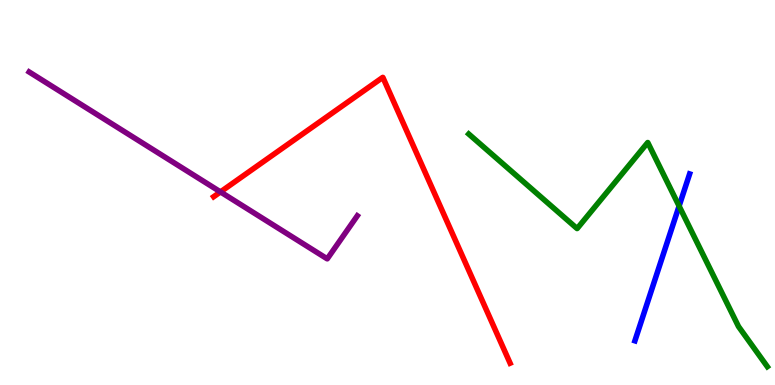[{'lines': ['blue', 'red'], 'intersections': []}, {'lines': ['green', 'red'], 'intersections': []}, {'lines': ['purple', 'red'], 'intersections': [{'x': 2.84, 'y': 5.02}]}, {'lines': ['blue', 'green'], 'intersections': [{'x': 8.76, 'y': 4.65}]}, {'lines': ['blue', 'purple'], 'intersections': []}, {'lines': ['green', 'purple'], 'intersections': []}]